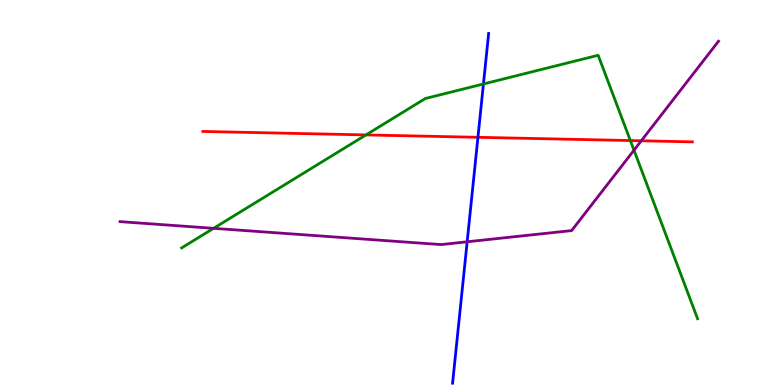[{'lines': ['blue', 'red'], 'intersections': [{'x': 6.17, 'y': 6.43}]}, {'lines': ['green', 'red'], 'intersections': [{'x': 4.72, 'y': 6.5}, {'x': 8.13, 'y': 6.35}]}, {'lines': ['purple', 'red'], 'intersections': [{'x': 8.27, 'y': 6.34}]}, {'lines': ['blue', 'green'], 'intersections': [{'x': 6.24, 'y': 7.82}]}, {'lines': ['blue', 'purple'], 'intersections': [{'x': 6.03, 'y': 3.72}]}, {'lines': ['green', 'purple'], 'intersections': [{'x': 2.76, 'y': 4.07}, {'x': 8.18, 'y': 6.1}]}]